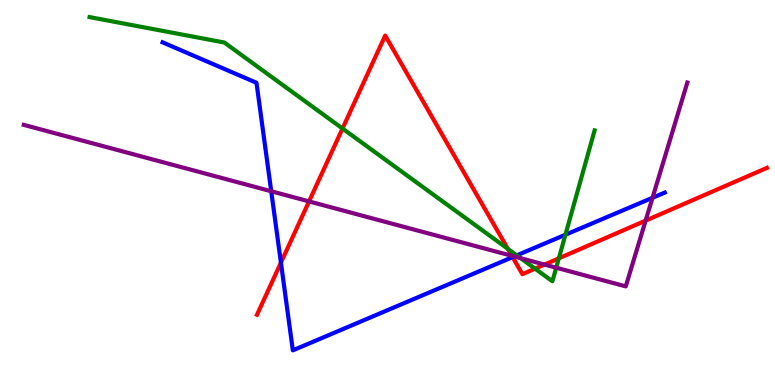[{'lines': ['blue', 'red'], 'intersections': [{'x': 3.62, 'y': 3.18}, {'x': 6.61, 'y': 3.32}]}, {'lines': ['green', 'red'], 'intersections': [{'x': 4.42, 'y': 6.66}, {'x': 6.55, 'y': 3.54}, {'x': 6.9, 'y': 3.02}, {'x': 7.21, 'y': 3.29}]}, {'lines': ['purple', 'red'], 'intersections': [{'x': 3.99, 'y': 4.77}, {'x': 6.6, 'y': 3.36}, {'x': 7.03, 'y': 3.13}, {'x': 8.33, 'y': 4.27}]}, {'lines': ['blue', 'green'], 'intersections': [{'x': 6.67, 'y': 3.37}, {'x': 7.3, 'y': 3.9}]}, {'lines': ['blue', 'purple'], 'intersections': [{'x': 3.5, 'y': 5.03}, {'x': 6.63, 'y': 3.34}, {'x': 8.42, 'y': 4.86}]}, {'lines': ['green', 'purple'], 'intersections': [{'x': 6.72, 'y': 3.29}, {'x': 7.18, 'y': 3.05}]}]